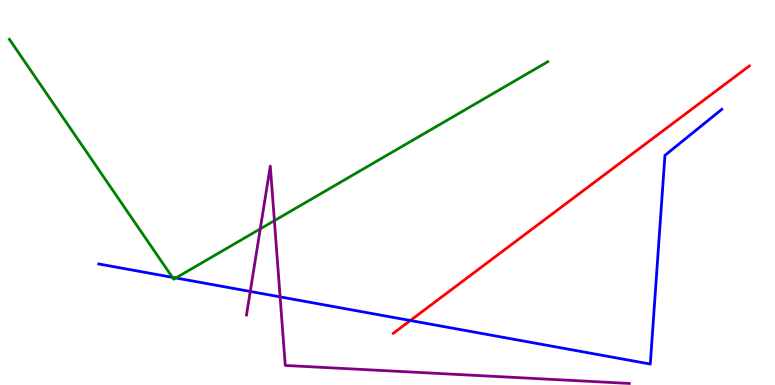[{'lines': ['blue', 'red'], 'intersections': [{'x': 5.29, 'y': 1.68}]}, {'lines': ['green', 'red'], 'intersections': []}, {'lines': ['purple', 'red'], 'intersections': []}, {'lines': ['blue', 'green'], 'intersections': [{'x': 2.22, 'y': 2.8}, {'x': 2.27, 'y': 2.78}]}, {'lines': ['blue', 'purple'], 'intersections': [{'x': 3.23, 'y': 2.43}, {'x': 3.61, 'y': 2.29}]}, {'lines': ['green', 'purple'], 'intersections': [{'x': 3.36, 'y': 4.06}, {'x': 3.54, 'y': 4.27}]}]